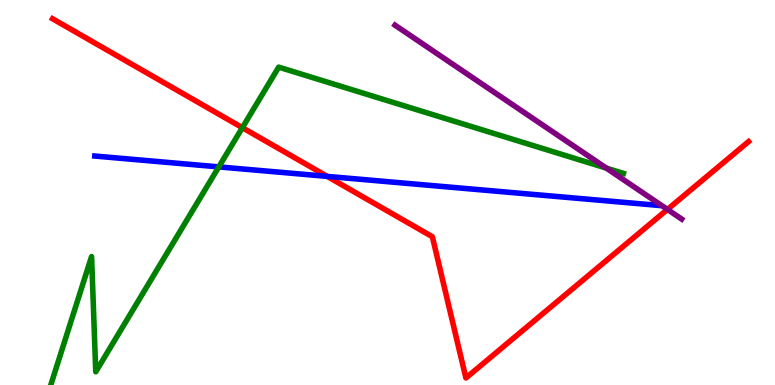[{'lines': ['blue', 'red'], 'intersections': [{'x': 4.22, 'y': 5.42}]}, {'lines': ['green', 'red'], 'intersections': [{'x': 3.13, 'y': 6.68}]}, {'lines': ['purple', 'red'], 'intersections': [{'x': 8.61, 'y': 4.56}]}, {'lines': ['blue', 'green'], 'intersections': [{'x': 2.82, 'y': 5.67}]}, {'lines': ['blue', 'purple'], 'intersections': []}, {'lines': ['green', 'purple'], 'intersections': [{'x': 7.82, 'y': 5.63}]}]